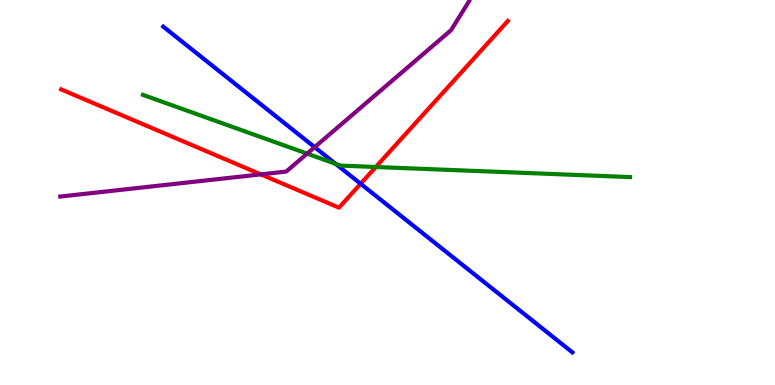[{'lines': ['blue', 'red'], 'intersections': [{'x': 4.65, 'y': 5.23}]}, {'lines': ['green', 'red'], 'intersections': [{'x': 4.85, 'y': 5.66}]}, {'lines': ['purple', 'red'], 'intersections': [{'x': 3.37, 'y': 5.47}]}, {'lines': ['blue', 'green'], 'intersections': [{'x': 4.33, 'y': 5.75}]}, {'lines': ['blue', 'purple'], 'intersections': [{'x': 4.06, 'y': 6.18}]}, {'lines': ['green', 'purple'], 'intersections': [{'x': 3.96, 'y': 6.01}]}]